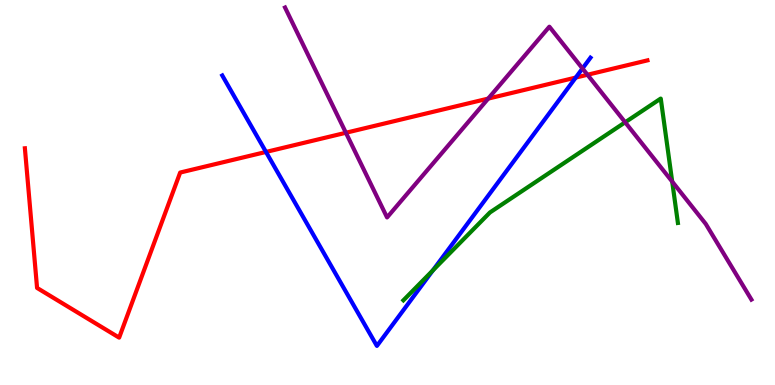[{'lines': ['blue', 'red'], 'intersections': [{'x': 3.43, 'y': 6.05}, {'x': 7.43, 'y': 7.98}]}, {'lines': ['green', 'red'], 'intersections': []}, {'lines': ['purple', 'red'], 'intersections': [{'x': 4.46, 'y': 6.55}, {'x': 6.3, 'y': 7.44}, {'x': 7.58, 'y': 8.06}]}, {'lines': ['blue', 'green'], 'intersections': [{'x': 5.59, 'y': 2.98}]}, {'lines': ['blue', 'purple'], 'intersections': [{'x': 7.52, 'y': 8.22}]}, {'lines': ['green', 'purple'], 'intersections': [{'x': 8.07, 'y': 6.82}, {'x': 8.67, 'y': 5.28}]}]